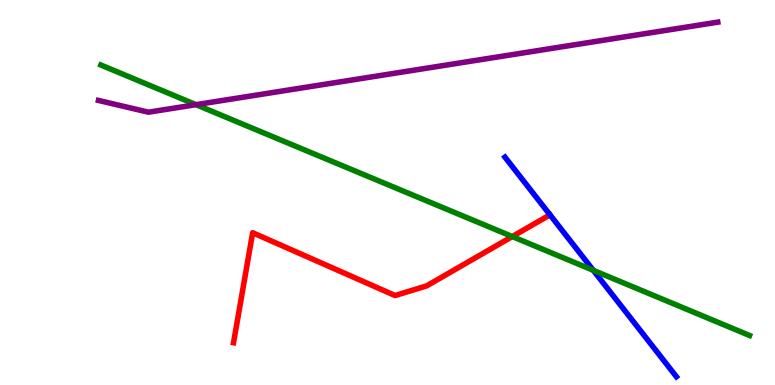[{'lines': ['blue', 'red'], 'intersections': []}, {'lines': ['green', 'red'], 'intersections': [{'x': 6.61, 'y': 3.86}]}, {'lines': ['purple', 'red'], 'intersections': []}, {'lines': ['blue', 'green'], 'intersections': [{'x': 7.66, 'y': 2.98}]}, {'lines': ['blue', 'purple'], 'intersections': []}, {'lines': ['green', 'purple'], 'intersections': [{'x': 2.53, 'y': 7.28}]}]